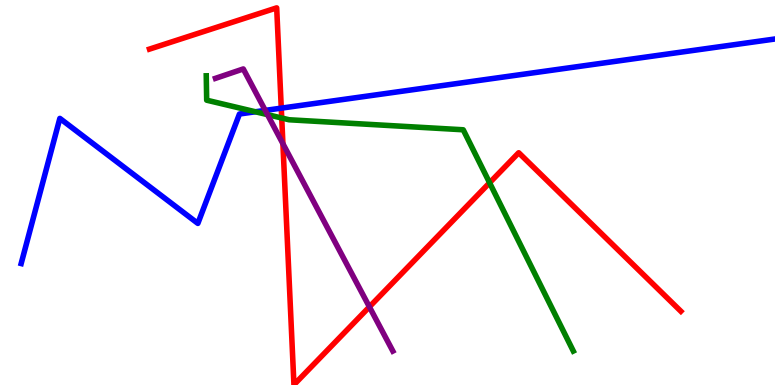[{'lines': ['blue', 'red'], 'intersections': [{'x': 3.63, 'y': 7.19}]}, {'lines': ['green', 'red'], 'intersections': [{'x': 3.64, 'y': 6.93}, {'x': 6.32, 'y': 5.25}]}, {'lines': ['purple', 'red'], 'intersections': [{'x': 3.65, 'y': 6.27}, {'x': 4.77, 'y': 2.03}]}, {'lines': ['blue', 'green'], 'intersections': [{'x': 3.3, 'y': 7.1}]}, {'lines': ['blue', 'purple'], 'intersections': [{'x': 3.42, 'y': 7.13}]}, {'lines': ['green', 'purple'], 'intersections': [{'x': 3.45, 'y': 7.02}]}]